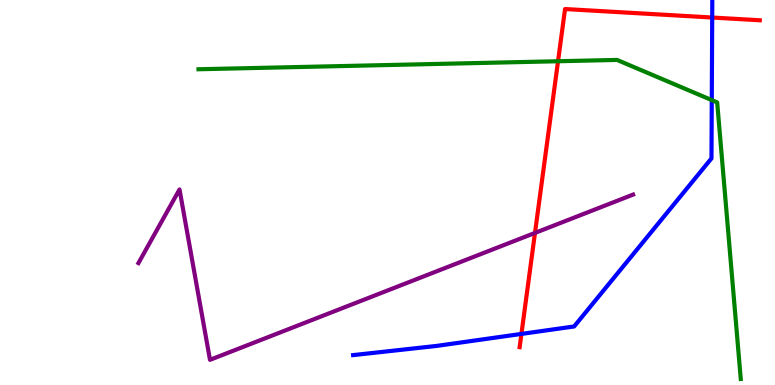[{'lines': ['blue', 'red'], 'intersections': [{'x': 6.73, 'y': 1.33}, {'x': 9.19, 'y': 9.54}]}, {'lines': ['green', 'red'], 'intersections': [{'x': 7.2, 'y': 8.41}]}, {'lines': ['purple', 'red'], 'intersections': [{'x': 6.9, 'y': 3.95}]}, {'lines': ['blue', 'green'], 'intersections': [{'x': 9.18, 'y': 7.4}]}, {'lines': ['blue', 'purple'], 'intersections': []}, {'lines': ['green', 'purple'], 'intersections': []}]